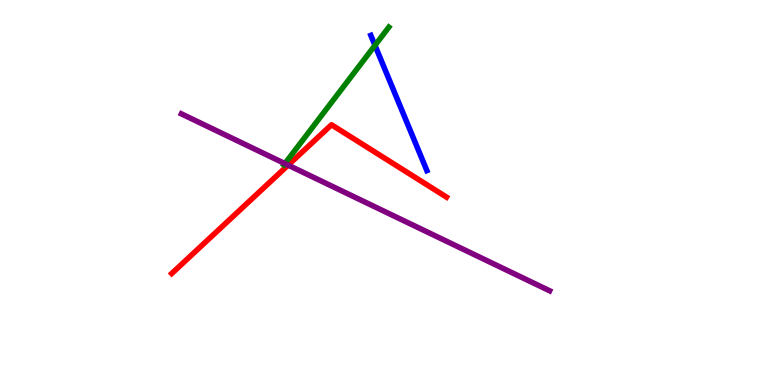[{'lines': ['blue', 'red'], 'intersections': []}, {'lines': ['green', 'red'], 'intersections': []}, {'lines': ['purple', 'red'], 'intersections': [{'x': 3.72, 'y': 5.71}]}, {'lines': ['blue', 'green'], 'intersections': [{'x': 4.84, 'y': 8.82}]}, {'lines': ['blue', 'purple'], 'intersections': []}, {'lines': ['green', 'purple'], 'intersections': [{'x': 3.68, 'y': 5.75}]}]